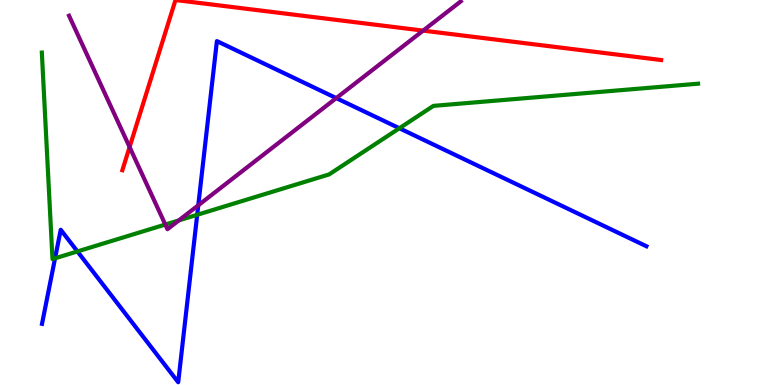[{'lines': ['blue', 'red'], 'intersections': []}, {'lines': ['green', 'red'], 'intersections': []}, {'lines': ['purple', 'red'], 'intersections': [{'x': 1.67, 'y': 6.18}, {'x': 5.46, 'y': 9.2}]}, {'lines': ['blue', 'green'], 'intersections': [{'x': 0.71, 'y': 3.29}, {'x': 0.999, 'y': 3.47}, {'x': 2.54, 'y': 4.42}, {'x': 5.15, 'y': 6.67}]}, {'lines': ['blue', 'purple'], 'intersections': [{'x': 2.56, 'y': 4.67}, {'x': 4.34, 'y': 7.45}]}, {'lines': ['green', 'purple'], 'intersections': [{'x': 2.13, 'y': 4.17}, {'x': 2.31, 'y': 4.28}]}]